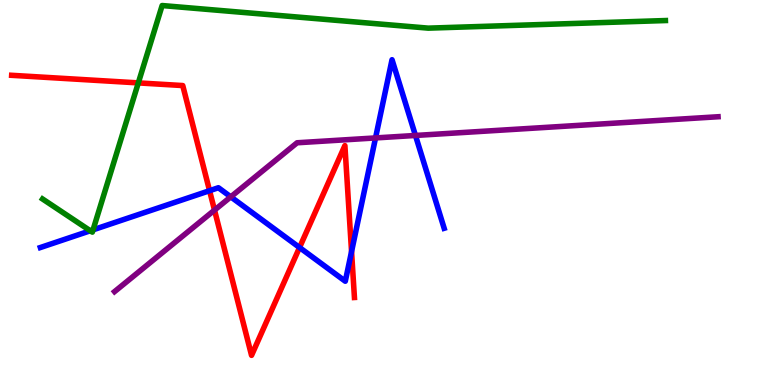[{'lines': ['blue', 'red'], 'intersections': [{'x': 2.7, 'y': 5.05}, {'x': 3.87, 'y': 3.57}, {'x': 4.54, 'y': 3.46}]}, {'lines': ['green', 'red'], 'intersections': [{'x': 1.78, 'y': 7.85}]}, {'lines': ['purple', 'red'], 'intersections': [{'x': 2.77, 'y': 4.54}]}, {'lines': ['blue', 'green'], 'intersections': [{'x': 1.17, 'y': 4.01}, {'x': 1.2, 'y': 4.03}]}, {'lines': ['blue', 'purple'], 'intersections': [{'x': 2.98, 'y': 4.89}, {'x': 4.85, 'y': 6.42}, {'x': 5.36, 'y': 6.48}]}, {'lines': ['green', 'purple'], 'intersections': []}]